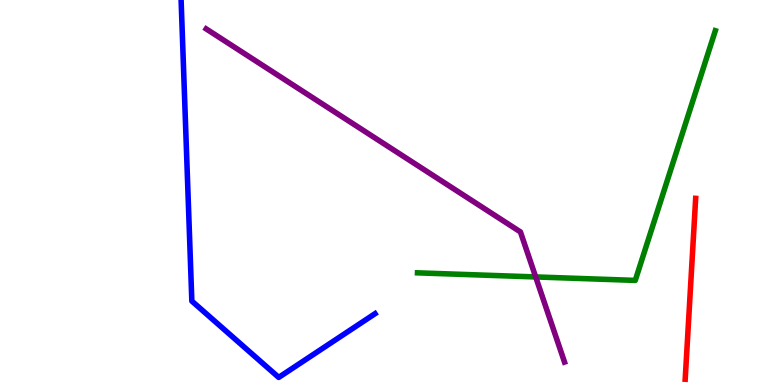[{'lines': ['blue', 'red'], 'intersections': []}, {'lines': ['green', 'red'], 'intersections': []}, {'lines': ['purple', 'red'], 'intersections': []}, {'lines': ['blue', 'green'], 'intersections': []}, {'lines': ['blue', 'purple'], 'intersections': []}, {'lines': ['green', 'purple'], 'intersections': [{'x': 6.91, 'y': 2.81}]}]